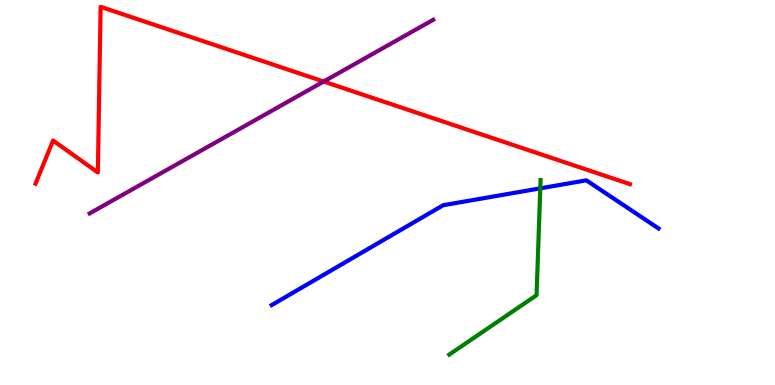[{'lines': ['blue', 'red'], 'intersections': []}, {'lines': ['green', 'red'], 'intersections': []}, {'lines': ['purple', 'red'], 'intersections': [{'x': 4.18, 'y': 7.88}]}, {'lines': ['blue', 'green'], 'intersections': [{'x': 6.97, 'y': 5.11}]}, {'lines': ['blue', 'purple'], 'intersections': []}, {'lines': ['green', 'purple'], 'intersections': []}]